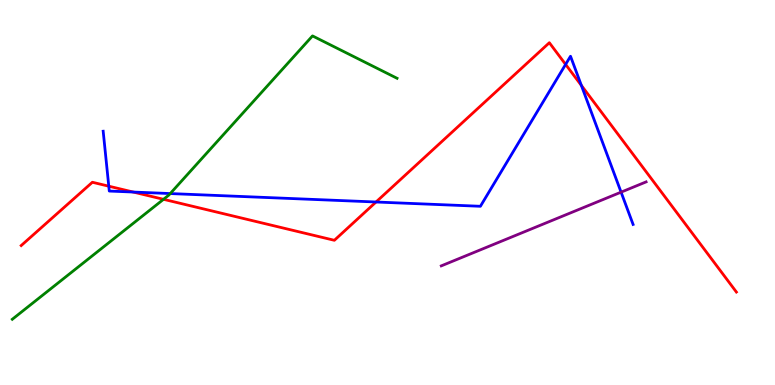[{'lines': ['blue', 'red'], 'intersections': [{'x': 1.4, 'y': 5.16}, {'x': 1.72, 'y': 5.01}, {'x': 4.85, 'y': 4.75}, {'x': 7.3, 'y': 8.33}, {'x': 7.5, 'y': 7.78}]}, {'lines': ['green', 'red'], 'intersections': [{'x': 2.11, 'y': 4.82}]}, {'lines': ['purple', 'red'], 'intersections': []}, {'lines': ['blue', 'green'], 'intersections': [{'x': 2.2, 'y': 4.97}]}, {'lines': ['blue', 'purple'], 'intersections': [{'x': 8.01, 'y': 5.01}]}, {'lines': ['green', 'purple'], 'intersections': []}]